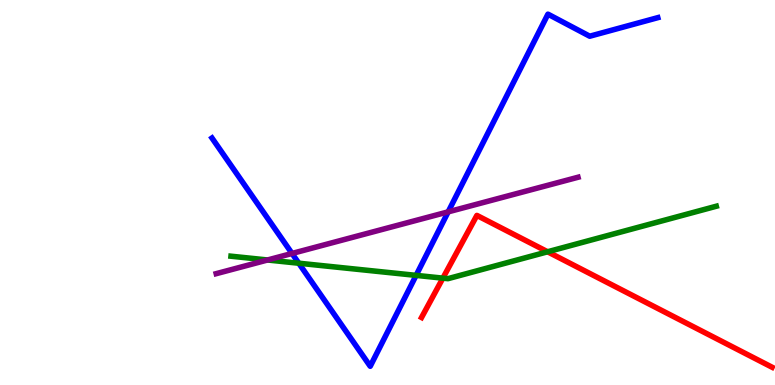[{'lines': ['blue', 'red'], 'intersections': []}, {'lines': ['green', 'red'], 'intersections': [{'x': 5.71, 'y': 2.78}, {'x': 7.07, 'y': 3.46}]}, {'lines': ['purple', 'red'], 'intersections': []}, {'lines': ['blue', 'green'], 'intersections': [{'x': 3.86, 'y': 3.16}, {'x': 5.37, 'y': 2.85}]}, {'lines': ['blue', 'purple'], 'intersections': [{'x': 3.77, 'y': 3.42}, {'x': 5.78, 'y': 4.5}]}, {'lines': ['green', 'purple'], 'intersections': [{'x': 3.45, 'y': 3.25}]}]